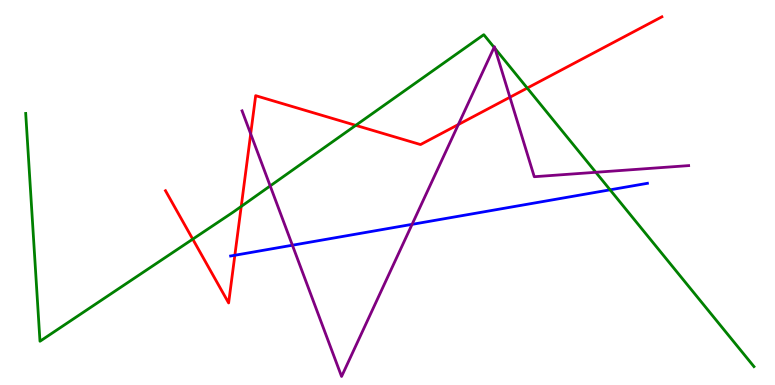[{'lines': ['blue', 'red'], 'intersections': [{'x': 3.03, 'y': 3.37}]}, {'lines': ['green', 'red'], 'intersections': [{'x': 2.49, 'y': 3.79}, {'x': 3.11, 'y': 4.64}, {'x': 4.59, 'y': 6.74}, {'x': 6.8, 'y': 7.71}]}, {'lines': ['purple', 'red'], 'intersections': [{'x': 3.23, 'y': 6.52}, {'x': 5.91, 'y': 6.77}, {'x': 6.58, 'y': 7.47}]}, {'lines': ['blue', 'green'], 'intersections': [{'x': 7.87, 'y': 5.07}]}, {'lines': ['blue', 'purple'], 'intersections': [{'x': 3.77, 'y': 3.63}, {'x': 5.32, 'y': 4.17}]}, {'lines': ['green', 'purple'], 'intersections': [{'x': 3.49, 'y': 5.17}, {'x': 6.38, 'y': 8.77}, {'x': 6.39, 'y': 8.74}, {'x': 7.69, 'y': 5.52}]}]